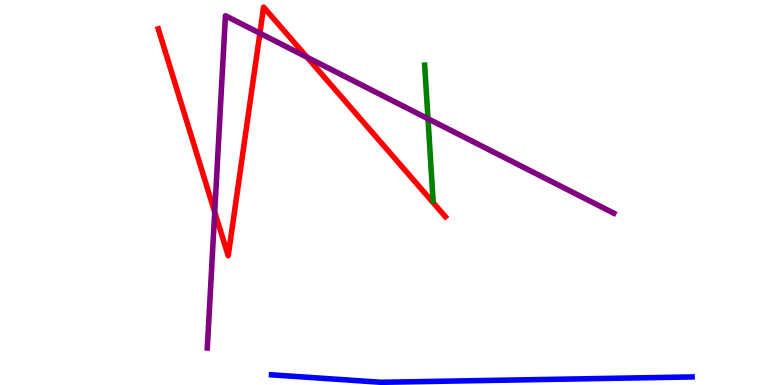[{'lines': ['blue', 'red'], 'intersections': []}, {'lines': ['green', 'red'], 'intersections': []}, {'lines': ['purple', 'red'], 'intersections': [{'x': 2.77, 'y': 4.49}, {'x': 3.35, 'y': 9.14}, {'x': 3.96, 'y': 8.51}]}, {'lines': ['blue', 'green'], 'intersections': []}, {'lines': ['blue', 'purple'], 'intersections': []}, {'lines': ['green', 'purple'], 'intersections': [{'x': 5.52, 'y': 6.92}]}]